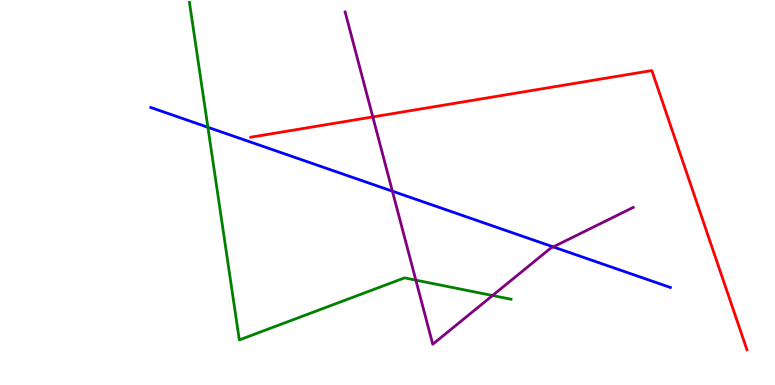[{'lines': ['blue', 'red'], 'intersections': []}, {'lines': ['green', 'red'], 'intersections': []}, {'lines': ['purple', 'red'], 'intersections': [{'x': 4.81, 'y': 6.96}]}, {'lines': ['blue', 'green'], 'intersections': [{'x': 2.68, 'y': 6.69}]}, {'lines': ['blue', 'purple'], 'intersections': [{'x': 5.06, 'y': 5.03}, {'x': 7.14, 'y': 3.59}]}, {'lines': ['green', 'purple'], 'intersections': [{'x': 5.37, 'y': 2.72}, {'x': 6.36, 'y': 2.32}]}]